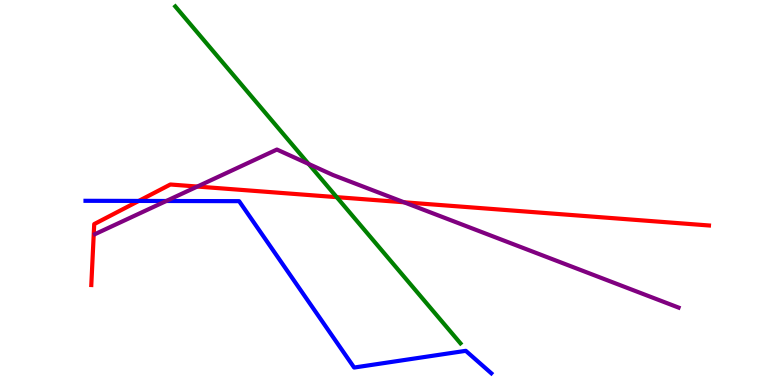[{'lines': ['blue', 'red'], 'intersections': [{'x': 1.79, 'y': 4.78}]}, {'lines': ['green', 'red'], 'intersections': [{'x': 4.34, 'y': 4.88}]}, {'lines': ['purple', 'red'], 'intersections': [{'x': 2.55, 'y': 5.15}, {'x': 5.21, 'y': 4.75}]}, {'lines': ['blue', 'green'], 'intersections': []}, {'lines': ['blue', 'purple'], 'intersections': [{'x': 2.15, 'y': 4.78}]}, {'lines': ['green', 'purple'], 'intersections': [{'x': 3.98, 'y': 5.74}]}]